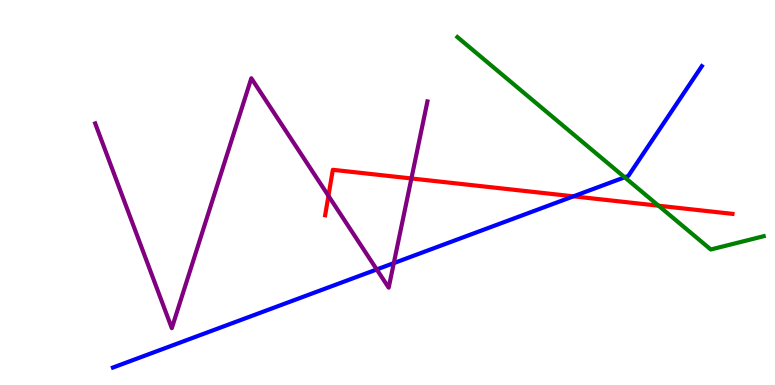[{'lines': ['blue', 'red'], 'intersections': [{'x': 7.4, 'y': 4.9}]}, {'lines': ['green', 'red'], 'intersections': [{'x': 8.5, 'y': 4.66}]}, {'lines': ['purple', 'red'], 'intersections': [{'x': 4.24, 'y': 4.91}, {'x': 5.31, 'y': 5.36}]}, {'lines': ['blue', 'green'], 'intersections': [{'x': 8.06, 'y': 5.4}]}, {'lines': ['blue', 'purple'], 'intersections': [{'x': 4.86, 'y': 3.0}, {'x': 5.08, 'y': 3.17}]}, {'lines': ['green', 'purple'], 'intersections': []}]